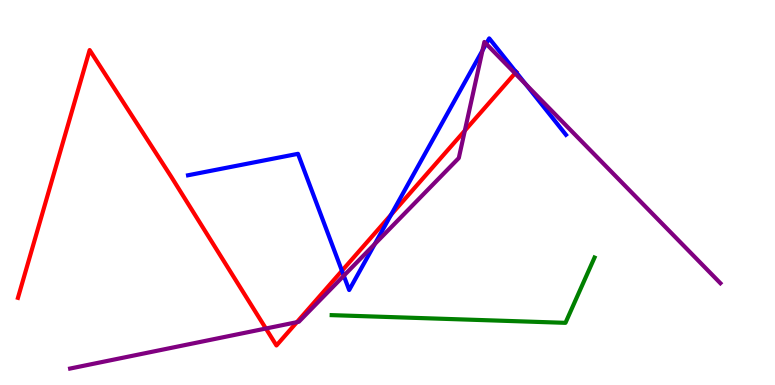[{'lines': ['blue', 'red'], 'intersections': [{'x': 4.41, 'y': 2.97}, {'x': 5.05, 'y': 4.42}, {'x': 6.66, 'y': 8.13}]}, {'lines': ['green', 'red'], 'intersections': []}, {'lines': ['purple', 'red'], 'intersections': [{'x': 3.43, 'y': 1.47}, {'x': 3.83, 'y': 1.63}, {'x': 6.0, 'y': 6.61}, {'x': 6.65, 'y': 8.1}]}, {'lines': ['blue', 'green'], 'intersections': []}, {'lines': ['blue', 'purple'], 'intersections': [{'x': 4.44, 'y': 2.84}, {'x': 4.84, 'y': 3.66}, {'x': 6.23, 'y': 8.69}, {'x': 6.27, 'y': 8.86}, {'x': 6.78, 'y': 7.81}]}, {'lines': ['green', 'purple'], 'intersections': []}]